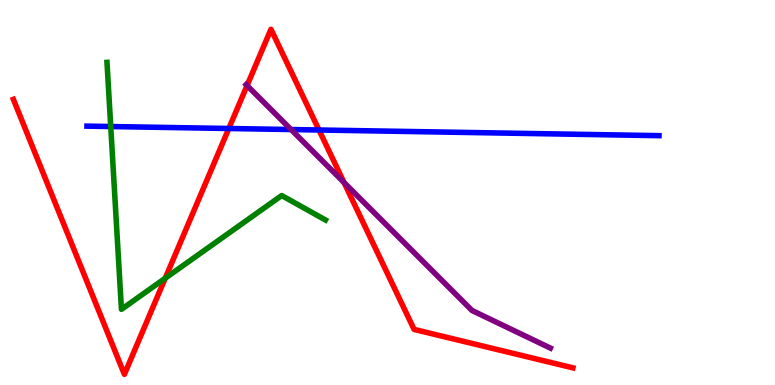[{'lines': ['blue', 'red'], 'intersections': [{'x': 2.95, 'y': 6.66}, {'x': 4.12, 'y': 6.62}]}, {'lines': ['green', 'red'], 'intersections': [{'x': 2.13, 'y': 2.77}]}, {'lines': ['purple', 'red'], 'intersections': [{'x': 3.19, 'y': 7.78}, {'x': 4.44, 'y': 5.26}]}, {'lines': ['blue', 'green'], 'intersections': [{'x': 1.43, 'y': 6.71}]}, {'lines': ['blue', 'purple'], 'intersections': [{'x': 3.76, 'y': 6.64}]}, {'lines': ['green', 'purple'], 'intersections': []}]